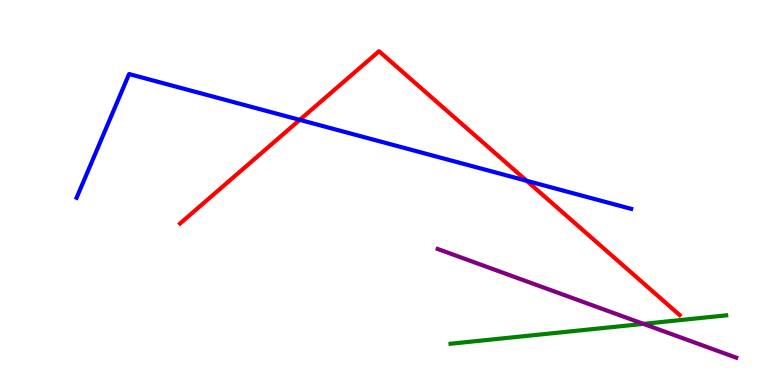[{'lines': ['blue', 'red'], 'intersections': [{'x': 3.87, 'y': 6.89}, {'x': 6.8, 'y': 5.3}]}, {'lines': ['green', 'red'], 'intersections': []}, {'lines': ['purple', 'red'], 'intersections': []}, {'lines': ['blue', 'green'], 'intersections': []}, {'lines': ['blue', 'purple'], 'intersections': []}, {'lines': ['green', 'purple'], 'intersections': [{'x': 8.3, 'y': 1.59}]}]